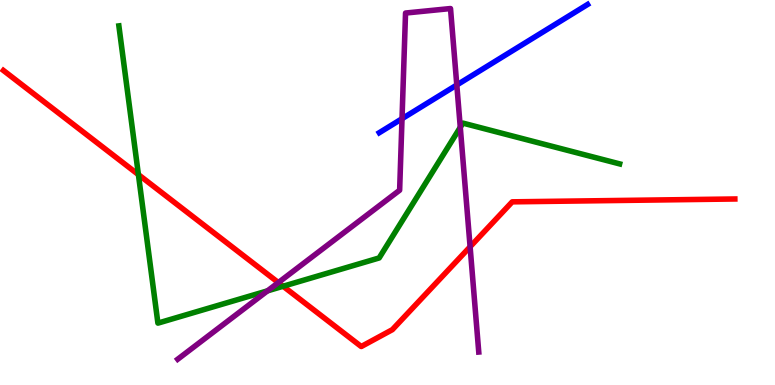[{'lines': ['blue', 'red'], 'intersections': []}, {'lines': ['green', 'red'], 'intersections': [{'x': 1.79, 'y': 5.46}, {'x': 3.65, 'y': 2.56}]}, {'lines': ['purple', 'red'], 'intersections': [{'x': 3.59, 'y': 2.66}, {'x': 6.07, 'y': 3.59}]}, {'lines': ['blue', 'green'], 'intersections': []}, {'lines': ['blue', 'purple'], 'intersections': [{'x': 5.19, 'y': 6.92}, {'x': 5.89, 'y': 7.79}]}, {'lines': ['green', 'purple'], 'intersections': [{'x': 3.45, 'y': 2.45}, {'x': 5.94, 'y': 6.69}]}]